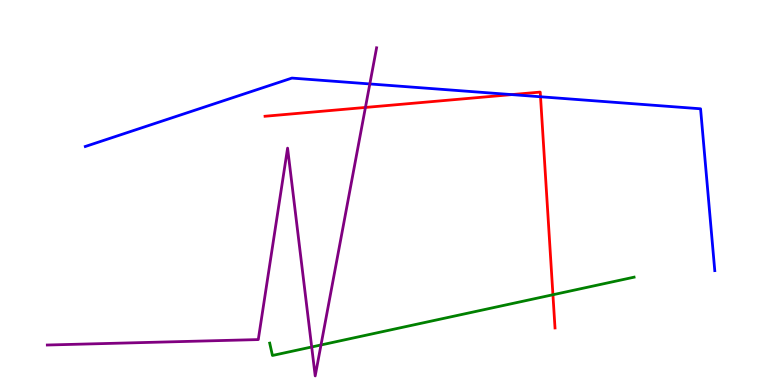[{'lines': ['blue', 'red'], 'intersections': [{'x': 6.6, 'y': 7.54}, {'x': 6.97, 'y': 7.49}]}, {'lines': ['green', 'red'], 'intersections': [{'x': 7.13, 'y': 2.34}]}, {'lines': ['purple', 'red'], 'intersections': [{'x': 4.72, 'y': 7.21}]}, {'lines': ['blue', 'green'], 'intersections': []}, {'lines': ['blue', 'purple'], 'intersections': [{'x': 4.77, 'y': 7.82}]}, {'lines': ['green', 'purple'], 'intersections': [{'x': 4.02, 'y': 0.987}, {'x': 4.14, 'y': 1.04}]}]